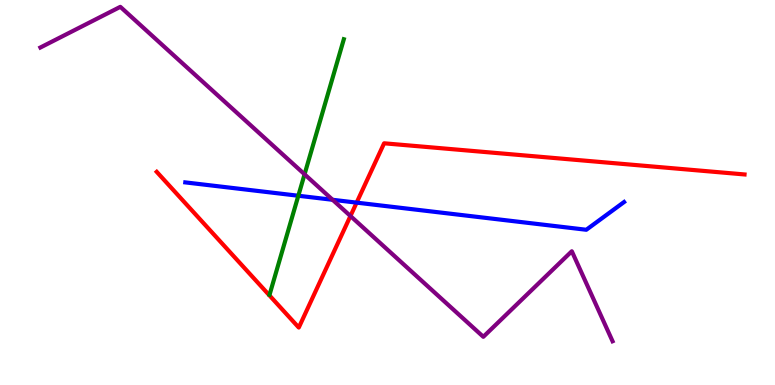[{'lines': ['blue', 'red'], 'intersections': [{'x': 4.6, 'y': 4.74}]}, {'lines': ['green', 'red'], 'intersections': []}, {'lines': ['purple', 'red'], 'intersections': [{'x': 4.52, 'y': 4.39}]}, {'lines': ['blue', 'green'], 'intersections': [{'x': 3.85, 'y': 4.92}]}, {'lines': ['blue', 'purple'], 'intersections': [{'x': 4.29, 'y': 4.81}]}, {'lines': ['green', 'purple'], 'intersections': [{'x': 3.93, 'y': 5.47}]}]